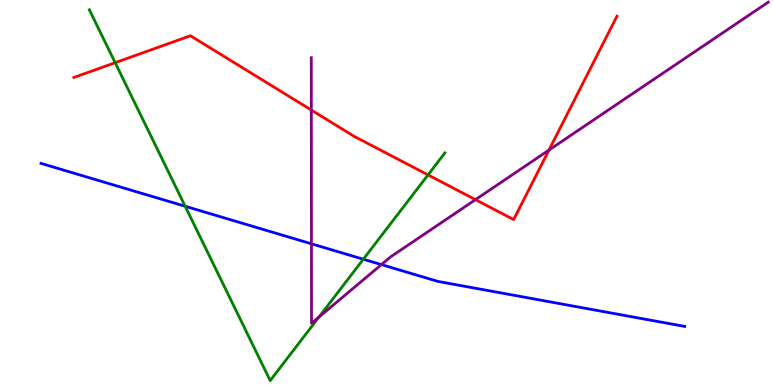[{'lines': ['blue', 'red'], 'intersections': []}, {'lines': ['green', 'red'], 'intersections': [{'x': 1.49, 'y': 8.37}, {'x': 5.52, 'y': 5.46}]}, {'lines': ['purple', 'red'], 'intersections': [{'x': 4.02, 'y': 7.14}, {'x': 6.14, 'y': 4.81}, {'x': 7.08, 'y': 6.1}]}, {'lines': ['blue', 'green'], 'intersections': [{'x': 2.39, 'y': 4.64}, {'x': 4.69, 'y': 3.27}]}, {'lines': ['blue', 'purple'], 'intersections': [{'x': 4.02, 'y': 3.67}, {'x': 4.92, 'y': 3.13}]}, {'lines': ['green', 'purple'], 'intersections': [{'x': 4.11, 'y': 1.76}]}]